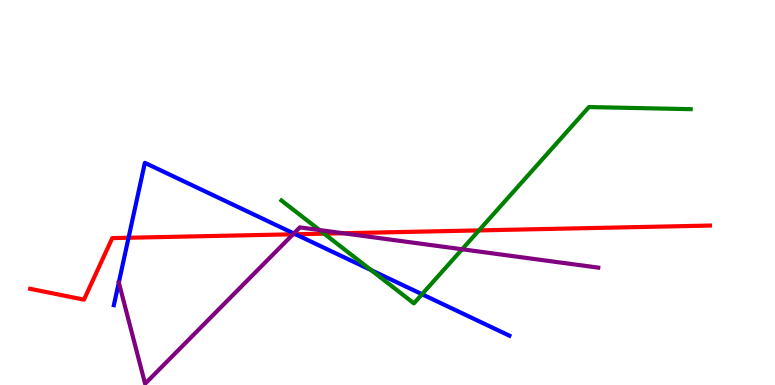[{'lines': ['blue', 'red'], 'intersections': [{'x': 1.66, 'y': 3.82}, {'x': 3.81, 'y': 3.92}]}, {'lines': ['green', 'red'], 'intersections': [{'x': 4.18, 'y': 3.93}, {'x': 6.18, 'y': 4.02}]}, {'lines': ['purple', 'red'], 'intersections': [{'x': 3.78, 'y': 3.91}, {'x': 4.43, 'y': 3.94}]}, {'lines': ['blue', 'green'], 'intersections': [{'x': 4.79, 'y': 2.98}, {'x': 5.45, 'y': 2.36}]}, {'lines': ['blue', 'purple'], 'intersections': [{'x': 1.53, 'y': 2.66}, {'x': 3.79, 'y': 3.94}]}, {'lines': ['green', 'purple'], 'intersections': [{'x': 4.12, 'y': 4.02}, {'x': 5.96, 'y': 3.53}]}]